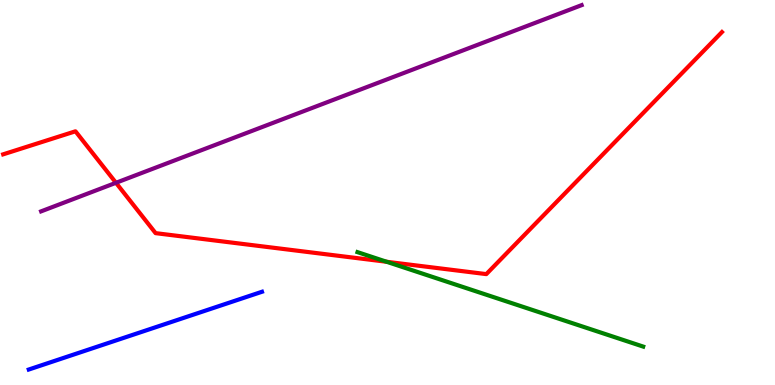[{'lines': ['blue', 'red'], 'intersections': []}, {'lines': ['green', 'red'], 'intersections': [{'x': 4.99, 'y': 3.2}]}, {'lines': ['purple', 'red'], 'intersections': [{'x': 1.5, 'y': 5.25}]}, {'lines': ['blue', 'green'], 'intersections': []}, {'lines': ['blue', 'purple'], 'intersections': []}, {'lines': ['green', 'purple'], 'intersections': []}]